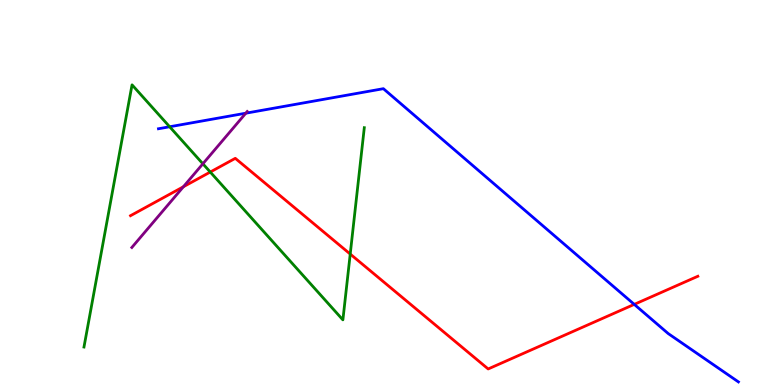[{'lines': ['blue', 'red'], 'intersections': [{'x': 8.18, 'y': 2.09}]}, {'lines': ['green', 'red'], 'intersections': [{'x': 2.71, 'y': 5.53}, {'x': 4.52, 'y': 3.4}]}, {'lines': ['purple', 'red'], 'intersections': [{'x': 2.37, 'y': 5.15}]}, {'lines': ['blue', 'green'], 'intersections': [{'x': 2.19, 'y': 6.71}]}, {'lines': ['blue', 'purple'], 'intersections': [{'x': 3.17, 'y': 7.06}]}, {'lines': ['green', 'purple'], 'intersections': [{'x': 2.62, 'y': 5.75}]}]